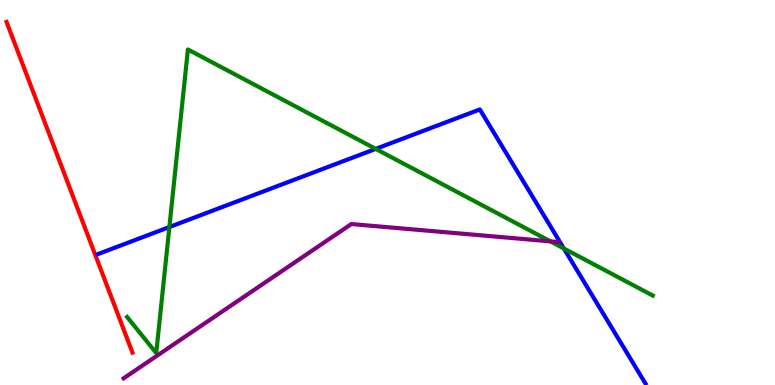[{'lines': ['blue', 'red'], 'intersections': []}, {'lines': ['green', 'red'], 'intersections': []}, {'lines': ['purple', 'red'], 'intersections': []}, {'lines': ['blue', 'green'], 'intersections': [{'x': 2.19, 'y': 4.1}, {'x': 4.85, 'y': 6.13}, {'x': 7.28, 'y': 3.55}]}, {'lines': ['blue', 'purple'], 'intersections': []}, {'lines': ['green', 'purple'], 'intersections': [{'x': 7.1, 'y': 3.73}]}]